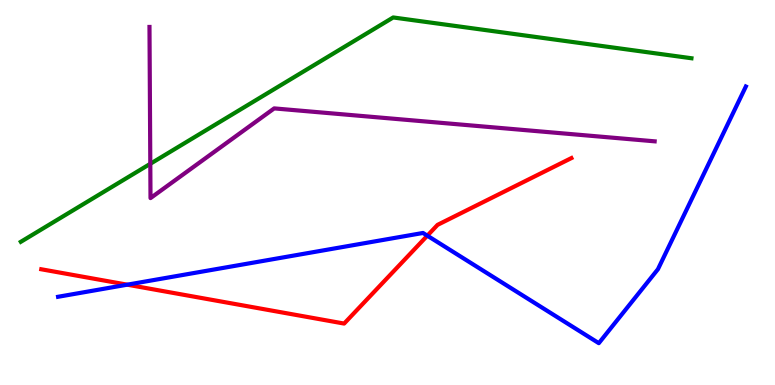[{'lines': ['blue', 'red'], 'intersections': [{'x': 1.64, 'y': 2.61}, {'x': 5.51, 'y': 3.88}]}, {'lines': ['green', 'red'], 'intersections': []}, {'lines': ['purple', 'red'], 'intersections': []}, {'lines': ['blue', 'green'], 'intersections': []}, {'lines': ['blue', 'purple'], 'intersections': []}, {'lines': ['green', 'purple'], 'intersections': [{'x': 1.94, 'y': 5.75}]}]